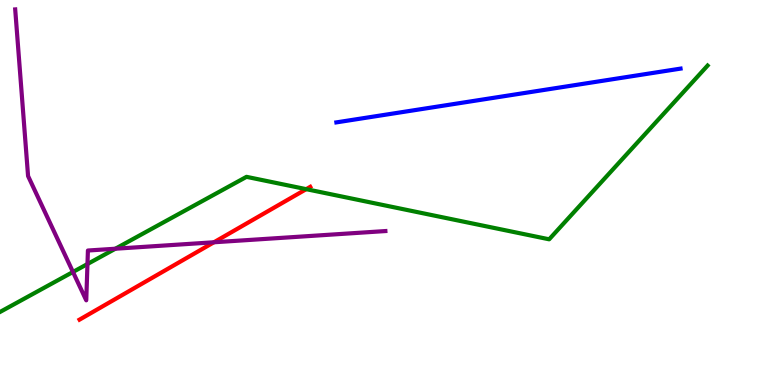[{'lines': ['blue', 'red'], 'intersections': []}, {'lines': ['green', 'red'], 'intersections': [{'x': 3.95, 'y': 5.09}]}, {'lines': ['purple', 'red'], 'intersections': [{'x': 2.76, 'y': 3.71}]}, {'lines': ['blue', 'green'], 'intersections': []}, {'lines': ['blue', 'purple'], 'intersections': []}, {'lines': ['green', 'purple'], 'intersections': [{'x': 0.942, 'y': 2.94}, {'x': 1.13, 'y': 3.14}, {'x': 1.49, 'y': 3.54}]}]